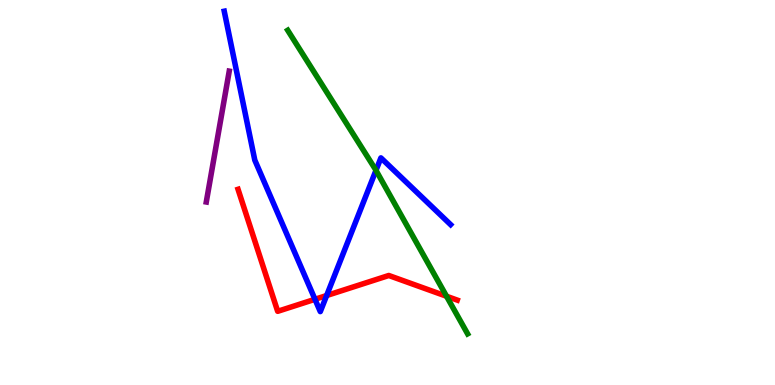[{'lines': ['blue', 'red'], 'intersections': [{'x': 4.06, 'y': 2.23}, {'x': 4.21, 'y': 2.32}]}, {'lines': ['green', 'red'], 'intersections': [{'x': 5.76, 'y': 2.31}]}, {'lines': ['purple', 'red'], 'intersections': []}, {'lines': ['blue', 'green'], 'intersections': [{'x': 4.85, 'y': 5.58}]}, {'lines': ['blue', 'purple'], 'intersections': []}, {'lines': ['green', 'purple'], 'intersections': []}]